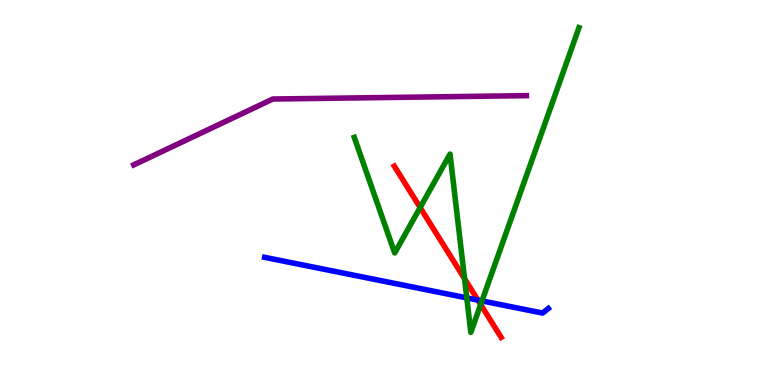[{'lines': ['blue', 'red'], 'intersections': [{'x': 6.17, 'y': 2.21}]}, {'lines': ['green', 'red'], 'intersections': [{'x': 5.42, 'y': 4.61}, {'x': 5.99, 'y': 2.76}, {'x': 6.2, 'y': 2.09}]}, {'lines': ['purple', 'red'], 'intersections': []}, {'lines': ['blue', 'green'], 'intersections': [{'x': 6.02, 'y': 2.26}, {'x': 6.22, 'y': 2.18}]}, {'lines': ['blue', 'purple'], 'intersections': []}, {'lines': ['green', 'purple'], 'intersections': []}]